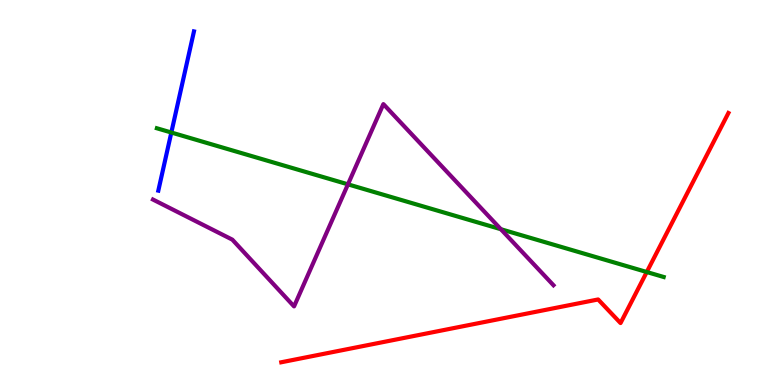[{'lines': ['blue', 'red'], 'intersections': []}, {'lines': ['green', 'red'], 'intersections': [{'x': 8.35, 'y': 2.93}]}, {'lines': ['purple', 'red'], 'intersections': []}, {'lines': ['blue', 'green'], 'intersections': [{'x': 2.21, 'y': 6.56}]}, {'lines': ['blue', 'purple'], 'intersections': []}, {'lines': ['green', 'purple'], 'intersections': [{'x': 4.49, 'y': 5.21}, {'x': 6.46, 'y': 4.05}]}]